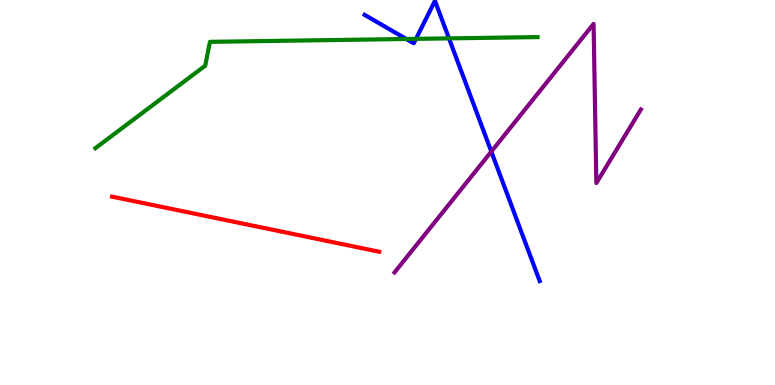[{'lines': ['blue', 'red'], 'intersections': []}, {'lines': ['green', 'red'], 'intersections': []}, {'lines': ['purple', 'red'], 'intersections': []}, {'lines': ['blue', 'green'], 'intersections': [{'x': 5.24, 'y': 8.99}, {'x': 5.37, 'y': 8.99}, {'x': 5.79, 'y': 9.0}]}, {'lines': ['blue', 'purple'], 'intersections': [{'x': 6.34, 'y': 6.06}]}, {'lines': ['green', 'purple'], 'intersections': []}]